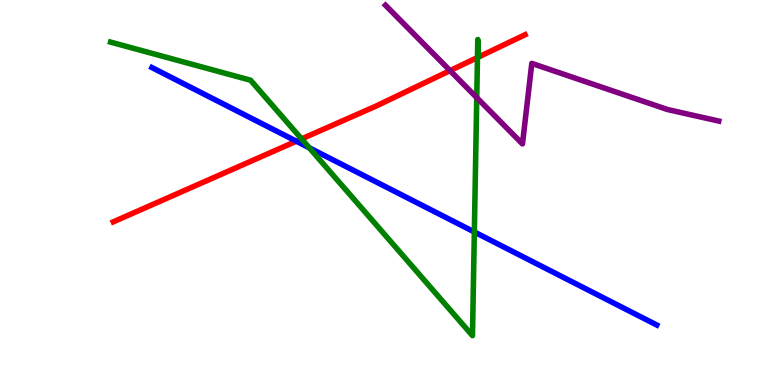[{'lines': ['blue', 'red'], 'intersections': [{'x': 3.82, 'y': 6.33}]}, {'lines': ['green', 'red'], 'intersections': [{'x': 3.89, 'y': 6.39}, {'x': 6.16, 'y': 8.51}]}, {'lines': ['purple', 'red'], 'intersections': [{'x': 5.81, 'y': 8.17}]}, {'lines': ['blue', 'green'], 'intersections': [{'x': 3.99, 'y': 6.16}, {'x': 6.12, 'y': 3.97}]}, {'lines': ['blue', 'purple'], 'intersections': []}, {'lines': ['green', 'purple'], 'intersections': [{'x': 6.15, 'y': 7.46}]}]